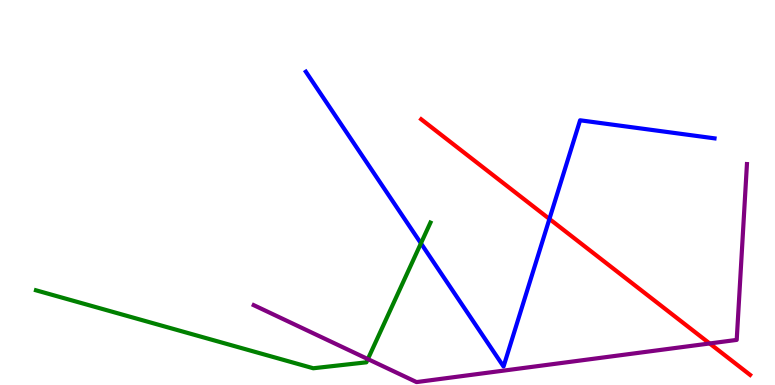[{'lines': ['blue', 'red'], 'intersections': [{'x': 7.09, 'y': 4.31}]}, {'lines': ['green', 'red'], 'intersections': []}, {'lines': ['purple', 'red'], 'intersections': [{'x': 9.16, 'y': 1.08}]}, {'lines': ['blue', 'green'], 'intersections': [{'x': 5.43, 'y': 3.68}]}, {'lines': ['blue', 'purple'], 'intersections': []}, {'lines': ['green', 'purple'], 'intersections': [{'x': 4.75, 'y': 0.673}]}]